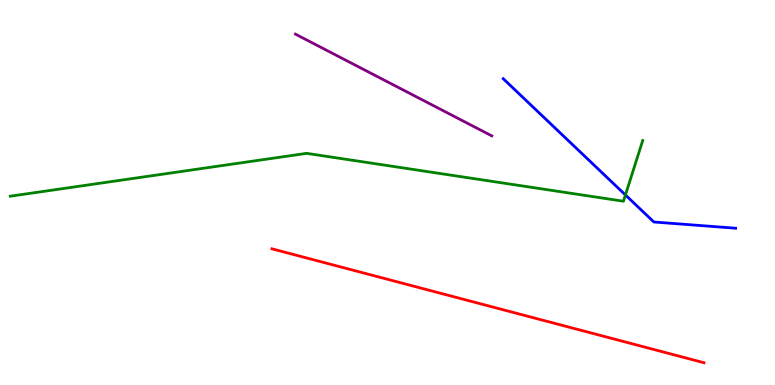[{'lines': ['blue', 'red'], 'intersections': []}, {'lines': ['green', 'red'], 'intersections': []}, {'lines': ['purple', 'red'], 'intersections': []}, {'lines': ['blue', 'green'], 'intersections': [{'x': 8.07, 'y': 4.94}]}, {'lines': ['blue', 'purple'], 'intersections': []}, {'lines': ['green', 'purple'], 'intersections': []}]